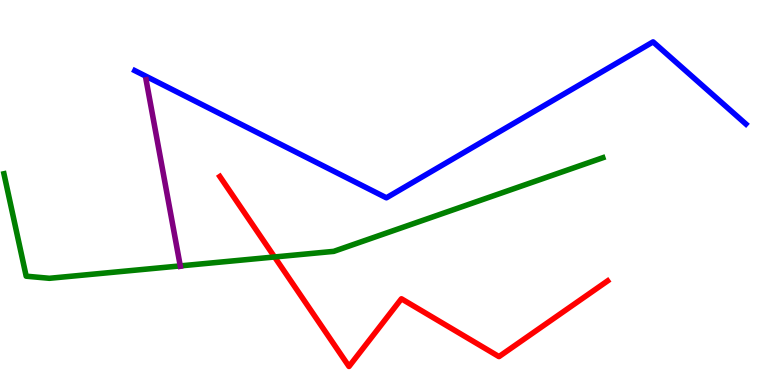[{'lines': ['blue', 'red'], 'intersections': []}, {'lines': ['green', 'red'], 'intersections': [{'x': 3.54, 'y': 3.33}]}, {'lines': ['purple', 'red'], 'intersections': []}, {'lines': ['blue', 'green'], 'intersections': []}, {'lines': ['blue', 'purple'], 'intersections': []}, {'lines': ['green', 'purple'], 'intersections': [{'x': 2.33, 'y': 3.09}]}]